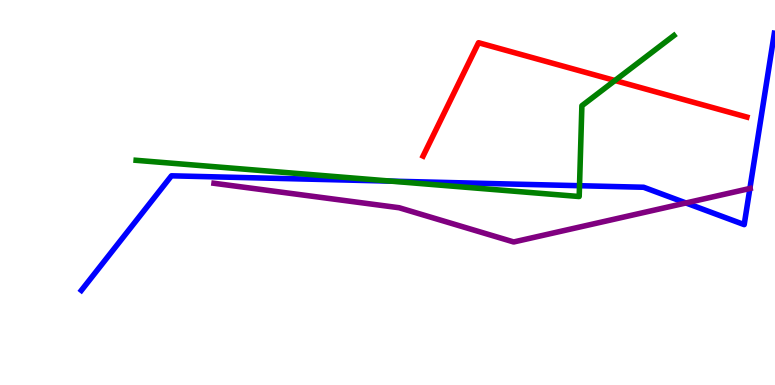[{'lines': ['blue', 'red'], 'intersections': []}, {'lines': ['green', 'red'], 'intersections': [{'x': 7.93, 'y': 7.91}]}, {'lines': ['purple', 'red'], 'intersections': []}, {'lines': ['blue', 'green'], 'intersections': [{'x': 5.04, 'y': 5.3}, {'x': 7.48, 'y': 5.18}]}, {'lines': ['blue', 'purple'], 'intersections': [{'x': 8.85, 'y': 4.73}, {'x': 9.68, 'y': 5.1}]}, {'lines': ['green', 'purple'], 'intersections': []}]